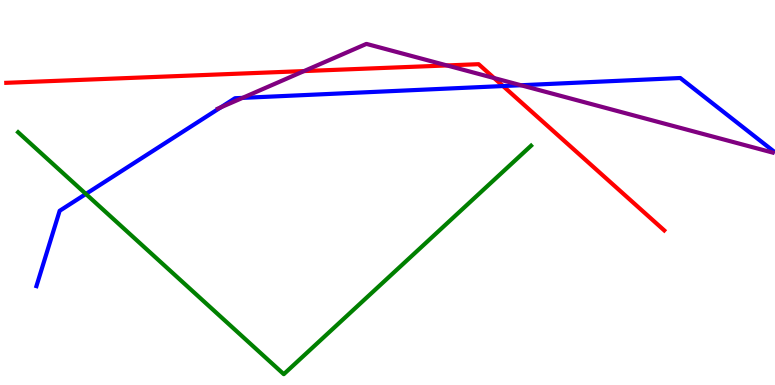[{'lines': ['blue', 'red'], 'intersections': [{'x': 6.49, 'y': 7.76}]}, {'lines': ['green', 'red'], 'intersections': []}, {'lines': ['purple', 'red'], 'intersections': [{'x': 3.92, 'y': 8.15}, {'x': 5.77, 'y': 8.3}, {'x': 6.38, 'y': 7.97}]}, {'lines': ['blue', 'green'], 'intersections': [{'x': 1.11, 'y': 4.96}]}, {'lines': ['blue', 'purple'], 'intersections': [{'x': 2.85, 'y': 7.21}, {'x': 3.13, 'y': 7.46}, {'x': 6.72, 'y': 7.79}]}, {'lines': ['green', 'purple'], 'intersections': []}]